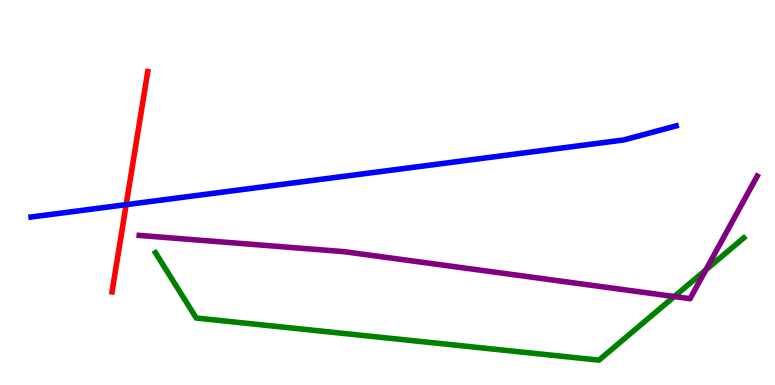[{'lines': ['blue', 'red'], 'intersections': [{'x': 1.63, 'y': 4.68}]}, {'lines': ['green', 'red'], 'intersections': []}, {'lines': ['purple', 'red'], 'intersections': []}, {'lines': ['blue', 'green'], 'intersections': []}, {'lines': ['blue', 'purple'], 'intersections': []}, {'lines': ['green', 'purple'], 'intersections': [{'x': 8.7, 'y': 2.3}, {'x': 9.11, 'y': 2.99}]}]